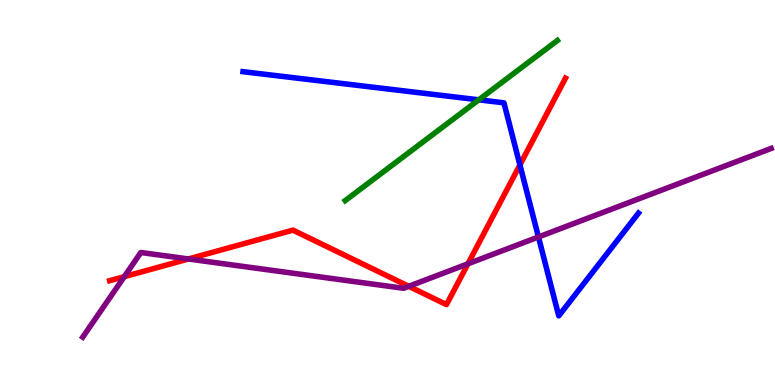[{'lines': ['blue', 'red'], 'intersections': [{'x': 6.71, 'y': 5.72}]}, {'lines': ['green', 'red'], 'intersections': []}, {'lines': ['purple', 'red'], 'intersections': [{'x': 1.6, 'y': 2.81}, {'x': 2.43, 'y': 3.27}, {'x': 5.27, 'y': 2.56}, {'x': 6.04, 'y': 3.15}]}, {'lines': ['blue', 'green'], 'intersections': [{'x': 6.18, 'y': 7.41}]}, {'lines': ['blue', 'purple'], 'intersections': [{'x': 6.95, 'y': 3.84}]}, {'lines': ['green', 'purple'], 'intersections': []}]